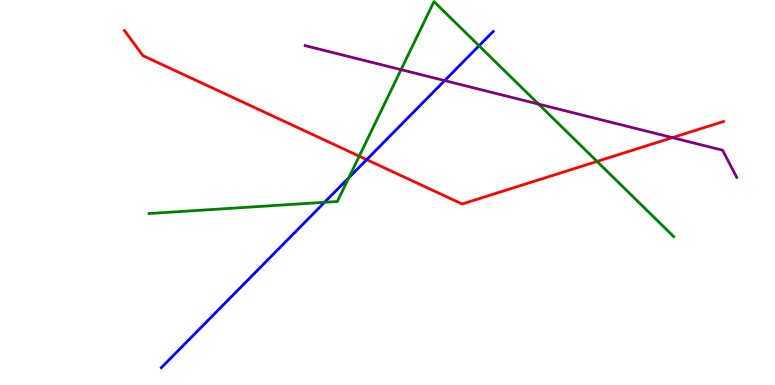[{'lines': ['blue', 'red'], 'intersections': [{'x': 4.73, 'y': 5.85}]}, {'lines': ['green', 'red'], 'intersections': [{'x': 4.64, 'y': 5.94}, {'x': 7.7, 'y': 5.81}]}, {'lines': ['purple', 'red'], 'intersections': [{'x': 8.68, 'y': 6.42}]}, {'lines': ['blue', 'green'], 'intersections': [{'x': 4.19, 'y': 4.75}, {'x': 4.5, 'y': 5.38}, {'x': 6.18, 'y': 8.81}]}, {'lines': ['blue', 'purple'], 'intersections': [{'x': 5.74, 'y': 7.91}]}, {'lines': ['green', 'purple'], 'intersections': [{'x': 5.17, 'y': 8.19}, {'x': 6.95, 'y': 7.3}]}]